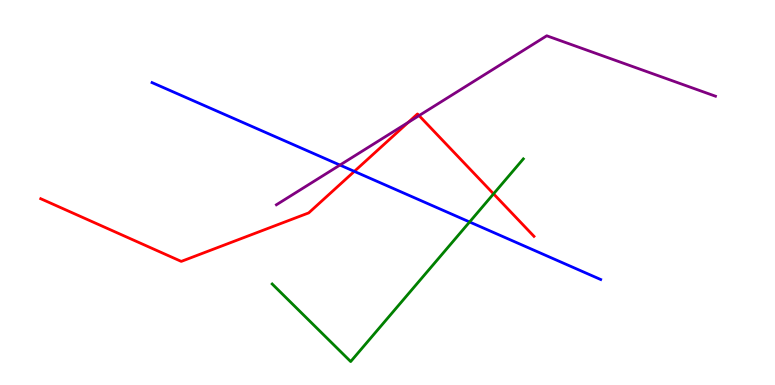[{'lines': ['blue', 'red'], 'intersections': [{'x': 4.57, 'y': 5.55}]}, {'lines': ['green', 'red'], 'intersections': [{'x': 6.37, 'y': 4.96}]}, {'lines': ['purple', 'red'], 'intersections': [{'x': 5.27, 'y': 6.82}, {'x': 5.41, 'y': 7.0}]}, {'lines': ['blue', 'green'], 'intersections': [{'x': 6.06, 'y': 4.23}]}, {'lines': ['blue', 'purple'], 'intersections': [{'x': 4.39, 'y': 5.71}]}, {'lines': ['green', 'purple'], 'intersections': []}]